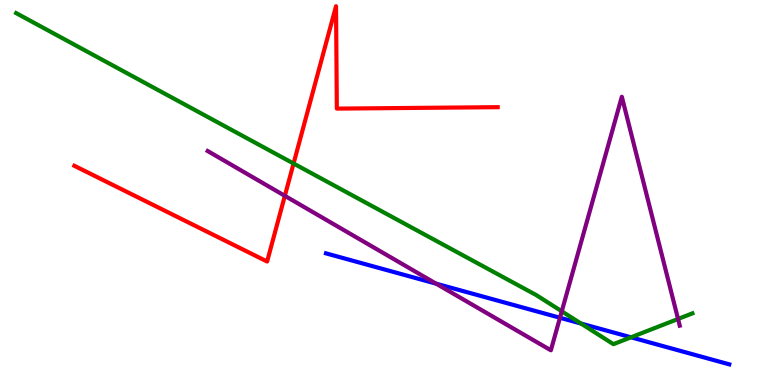[{'lines': ['blue', 'red'], 'intersections': []}, {'lines': ['green', 'red'], 'intersections': [{'x': 3.79, 'y': 5.75}]}, {'lines': ['purple', 'red'], 'intersections': [{'x': 3.68, 'y': 4.91}]}, {'lines': ['blue', 'green'], 'intersections': [{'x': 7.5, 'y': 1.6}, {'x': 8.14, 'y': 1.24}]}, {'lines': ['blue', 'purple'], 'intersections': [{'x': 5.63, 'y': 2.63}, {'x': 7.23, 'y': 1.75}]}, {'lines': ['green', 'purple'], 'intersections': [{'x': 7.25, 'y': 1.91}, {'x': 8.75, 'y': 1.72}]}]